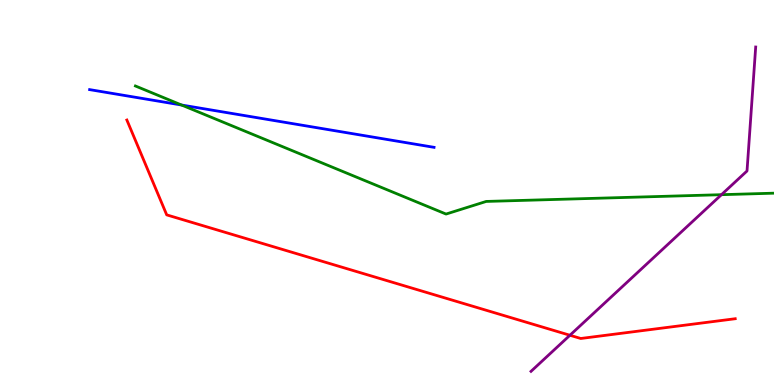[{'lines': ['blue', 'red'], 'intersections': []}, {'lines': ['green', 'red'], 'intersections': []}, {'lines': ['purple', 'red'], 'intersections': [{'x': 7.35, 'y': 1.29}]}, {'lines': ['blue', 'green'], 'intersections': [{'x': 2.34, 'y': 7.27}]}, {'lines': ['blue', 'purple'], 'intersections': []}, {'lines': ['green', 'purple'], 'intersections': [{'x': 9.31, 'y': 4.94}]}]